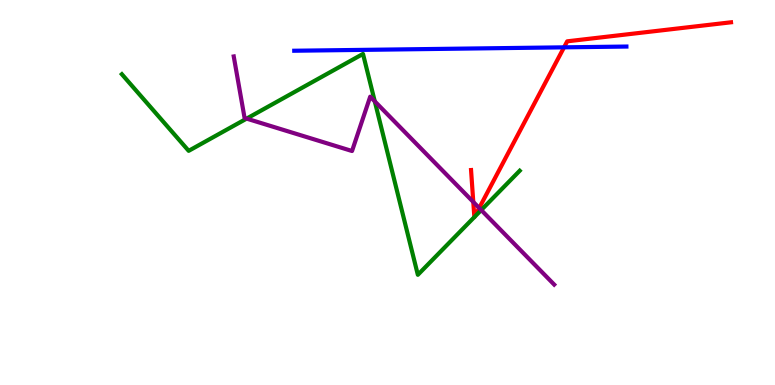[{'lines': ['blue', 'red'], 'intersections': [{'x': 7.28, 'y': 8.77}]}, {'lines': ['green', 'red'], 'intersections': [{'x': 6.12, 'y': 4.36}, {'x': 6.12, 'y': 4.36}]}, {'lines': ['purple', 'red'], 'intersections': [{'x': 6.11, 'y': 4.75}, {'x': 6.18, 'y': 4.6}]}, {'lines': ['blue', 'green'], 'intersections': []}, {'lines': ['blue', 'purple'], 'intersections': []}, {'lines': ['green', 'purple'], 'intersections': [{'x': 3.18, 'y': 6.92}, {'x': 4.84, 'y': 7.37}, {'x': 6.21, 'y': 4.54}]}]